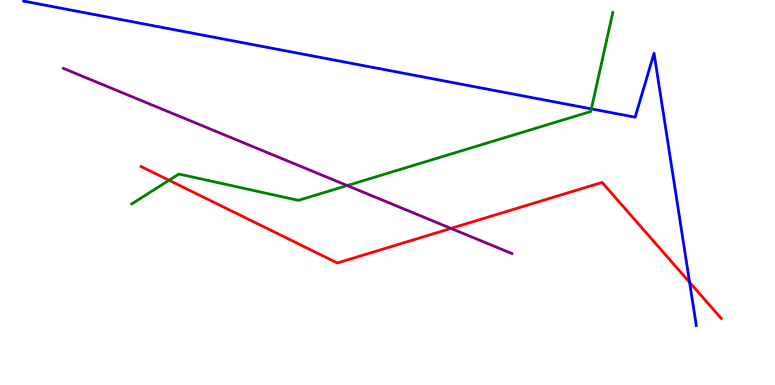[{'lines': ['blue', 'red'], 'intersections': [{'x': 8.9, 'y': 2.67}]}, {'lines': ['green', 'red'], 'intersections': [{'x': 2.18, 'y': 5.32}]}, {'lines': ['purple', 'red'], 'intersections': [{'x': 5.82, 'y': 4.07}]}, {'lines': ['blue', 'green'], 'intersections': [{'x': 7.63, 'y': 7.17}]}, {'lines': ['blue', 'purple'], 'intersections': []}, {'lines': ['green', 'purple'], 'intersections': [{'x': 4.48, 'y': 5.18}]}]